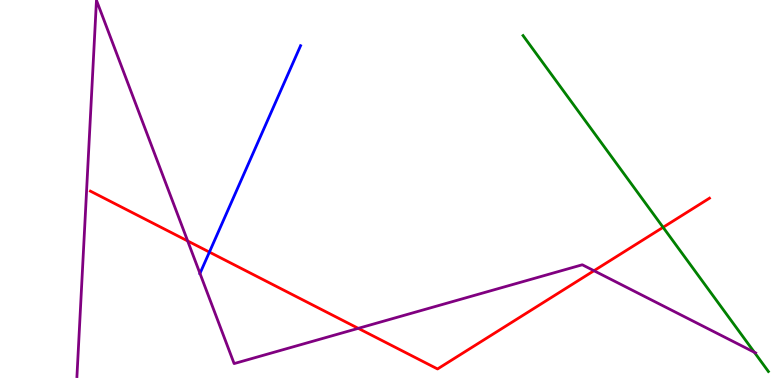[{'lines': ['blue', 'red'], 'intersections': [{'x': 2.7, 'y': 3.45}]}, {'lines': ['green', 'red'], 'intersections': [{'x': 8.56, 'y': 4.1}]}, {'lines': ['purple', 'red'], 'intersections': [{'x': 2.42, 'y': 3.74}, {'x': 4.62, 'y': 1.47}, {'x': 7.66, 'y': 2.97}]}, {'lines': ['blue', 'green'], 'intersections': []}, {'lines': ['blue', 'purple'], 'intersections': [{'x': 2.58, 'y': 2.9}]}, {'lines': ['green', 'purple'], 'intersections': [{'x': 9.73, 'y': 0.851}]}]